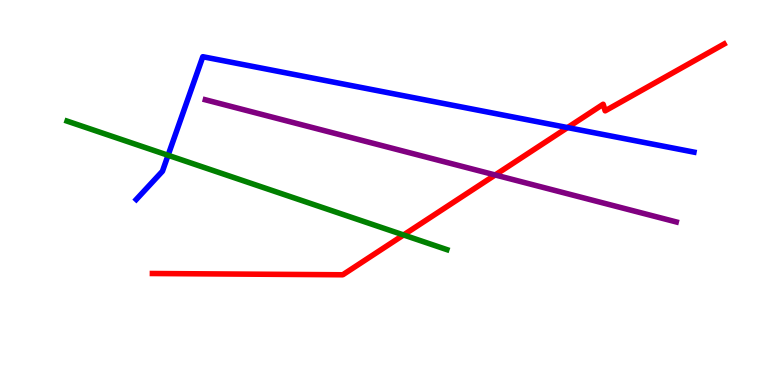[{'lines': ['blue', 'red'], 'intersections': [{'x': 7.32, 'y': 6.69}]}, {'lines': ['green', 'red'], 'intersections': [{'x': 5.21, 'y': 3.9}]}, {'lines': ['purple', 'red'], 'intersections': [{'x': 6.39, 'y': 5.46}]}, {'lines': ['blue', 'green'], 'intersections': [{'x': 2.17, 'y': 5.97}]}, {'lines': ['blue', 'purple'], 'intersections': []}, {'lines': ['green', 'purple'], 'intersections': []}]